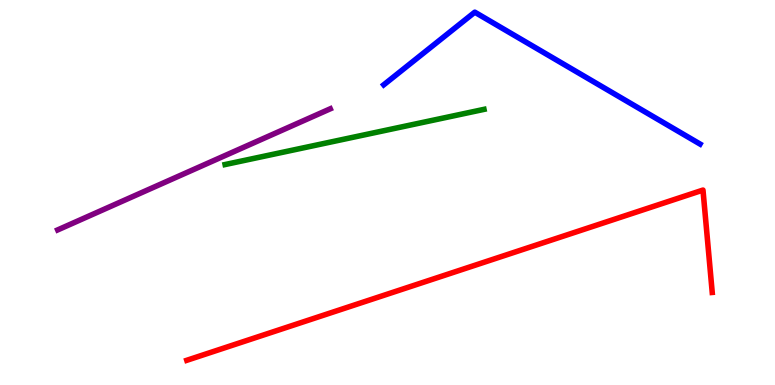[{'lines': ['blue', 'red'], 'intersections': []}, {'lines': ['green', 'red'], 'intersections': []}, {'lines': ['purple', 'red'], 'intersections': []}, {'lines': ['blue', 'green'], 'intersections': []}, {'lines': ['blue', 'purple'], 'intersections': []}, {'lines': ['green', 'purple'], 'intersections': []}]